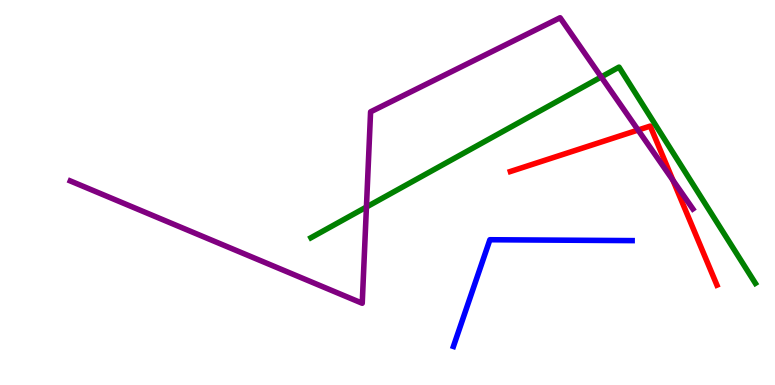[{'lines': ['blue', 'red'], 'intersections': []}, {'lines': ['green', 'red'], 'intersections': []}, {'lines': ['purple', 'red'], 'intersections': [{'x': 8.23, 'y': 6.62}, {'x': 8.68, 'y': 5.32}]}, {'lines': ['blue', 'green'], 'intersections': []}, {'lines': ['blue', 'purple'], 'intersections': []}, {'lines': ['green', 'purple'], 'intersections': [{'x': 4.73, 'y': 4.62}, {'x': 7.76, 'y': 8.0}]}]